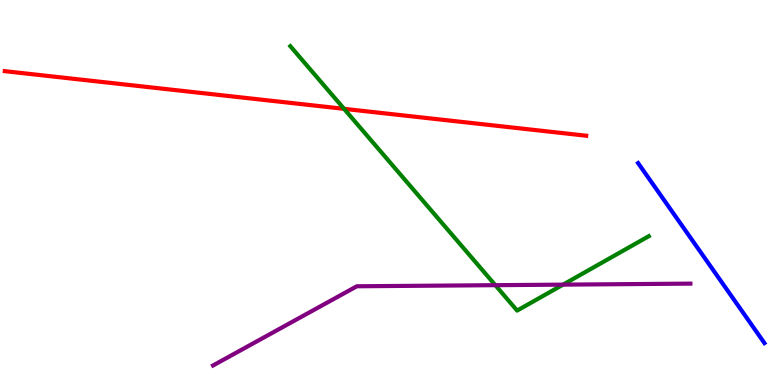[{'lines': ['blue', 'red'], 'intersections': []}, {'lines': ['green', 'red'], 'intersections': [{'x': 4.44, 'y': 7.17}]}, {'lines': ['purple', 'red'], 'intersections': []}, {'lines': ['blue', 'green'], 'intersections': []}, {'lines': ['blue', 'purple'], 'intersections': []}, {'lines': ['green', 'purple'], 'intersections': [{'x': 6.39, 'y': 2.59}, {'x': 7.26, 'y': 2.61}]}]